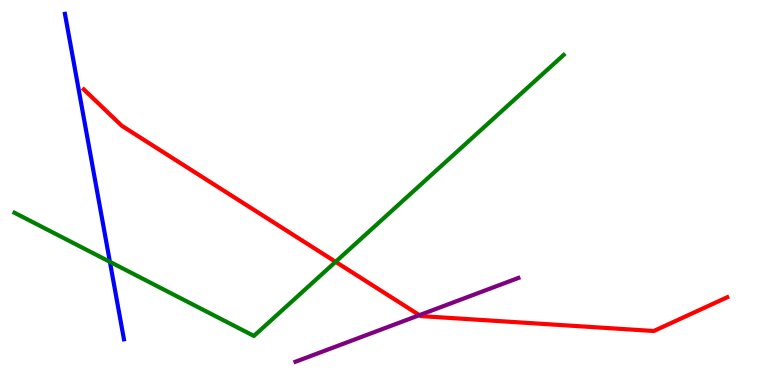[{'lines': ['blue', 'red'], 'intersections': []}, {'lines': ['green', 'red'], 'intersections': [{'x': 4.33, 'y': 3.2}]}, {'lines': ['purple', 'red'], 'intersections': [{'x': 5.41, 'y': 1.81}]}, {'lines': ['blue', 'green'], 'intersections': [{'x': 1.42, 'y': 3.2}]}, {'lines': ['blue', 'purple'], 'intersections': []}, {'lines': ['green', 'purple'], 'intersections': []}]